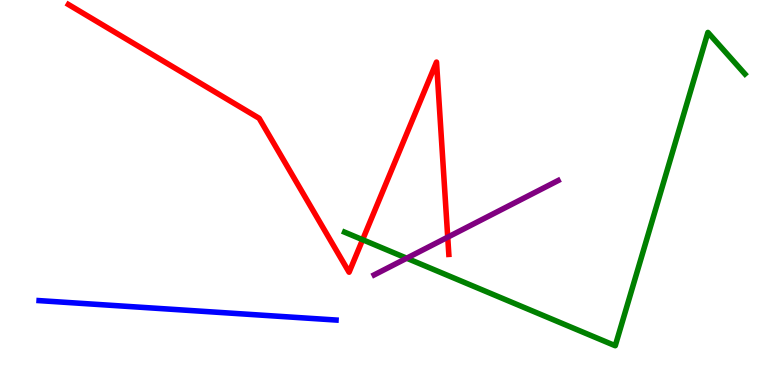[{'lines': ['blue', 'red'], 'intersections': []}, {'lines': ['green', 'red'], 'intersections': [{'x': 4.68, 'y': 3.77}]}, {'lines': ['purple', 'red'], 'intersections': [{'x': 5.78, 'y': 3.84}]}, {'lines': ['blue', 'green'], 'intersections': []}, {'lines': ['blue', 'purple'], 'intersections': []}, {'lines': ['green', 'purple'], 'intersections': [{'x': 5.25, 'y': 3.29}]}]